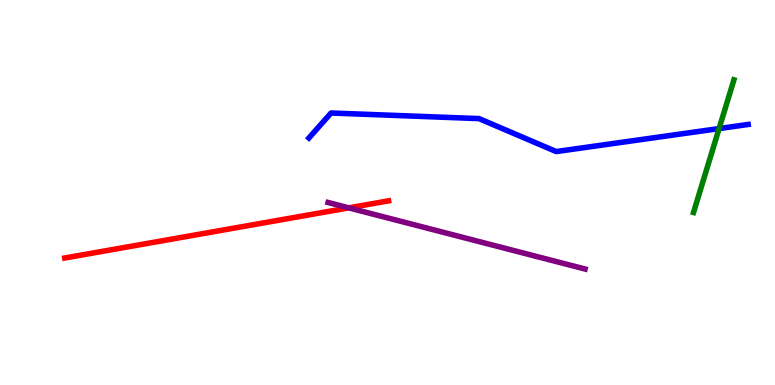[{'lines': ['blue', 'red'], 'intersections': []}, {'lines': ['green', 'red'], 'intersections': []}, {'lines': ['purple', 'red'], 'intersections': [{'x': 4.5, 'y': 4.6}]}, {'lines': ['blue', 'green'], 'intersections': [{'x': 9.28, 'y': 6.66}]}, {'lines': ['blue', 'purple'], 'intersections': []}, {'lines': ['green', 'purple'], 'intersections': []}]